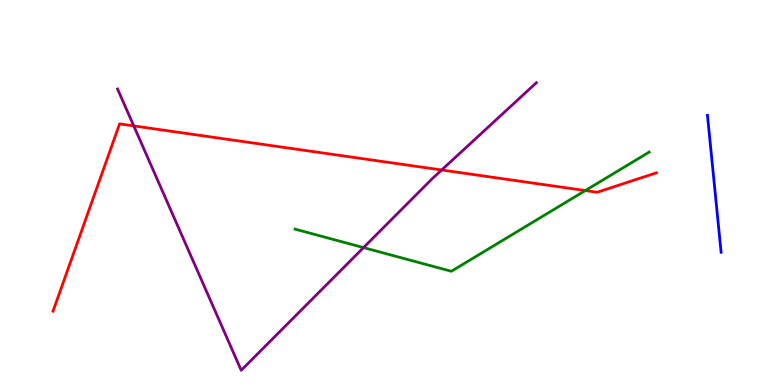[{'lines': ['blue', 'red'], 'intersections': []}, {'lines': ['green', 'red'], 'intersections': [{'x': 7.55, 'y': 5.05}]}, {'lines': ['purple', 'red'], 'intersections': [{'x': 1.73, 'y': 6.73}, {'x': 5.7, 'y': 5.58}]}, {'lines': ['blue', 'green'], 'intersections': []}, {'lines': ['blue', 'purple'], 'intersections': []}, {'lines': ['green', 'purple'], 'intersections': [{'x': 4.69, 'y': 3.57}]}]